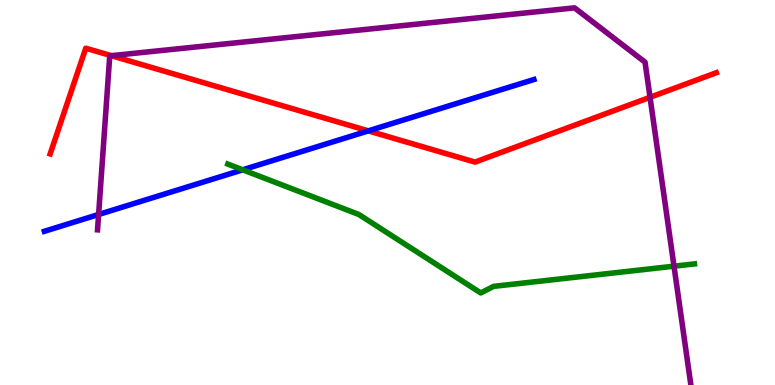[{'lines': ['blue', 'red'], 'intersections': [{'x': 4.75, 'y': 6.6}]}, {'lines': ['green', 'red'], 'intersections': []}, {'lines': ['purple', 'red'], 'intersections': [{'x': 1.44, 'y': 8.55}, {'x': 8.39, 'y': 7.47}]}, {'lines': ['blue', 'green'], 'intersections': [{'x': 3.13, 'y': 5.59}]}, {'lines': ['blue', 'purple'], 'intersections': [{'x': 1.27, 'y': 4.43}]}, {'lines': ['green', 'purple'], 'intersections': [{'x': 8.7, 'y': 3.09}]}]